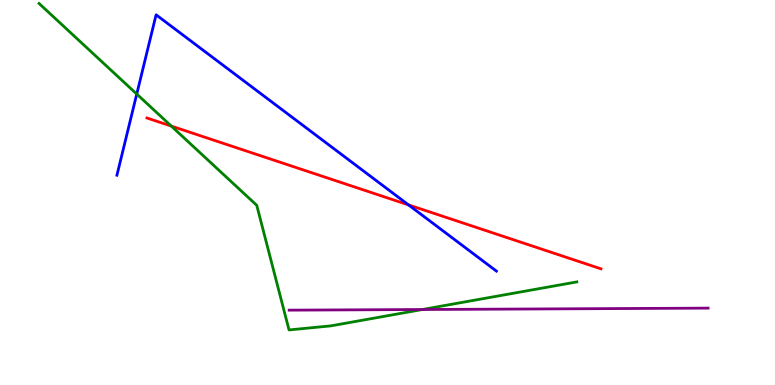[{'lines': ['blue', 'red'], 'intersections': [{'x': 5.27, 'y': 4.68}]}, {'lines': ['green', 'red'], 'intersections': [{'x': 2.21, 'y': 6.73}]}, {'lines': ['purple', 'red'], 'intersections': []}, {'lines': ['blue', 'green'], 'intersections': [{'x': 1.76, 'y': 7.56}]}, {'lines': ['blue', 'purple'], 'intersections': []}, {'lines': ['green', 'purple'], 'intersections': [{'x': 5.45, 'y': 1.96}]}]